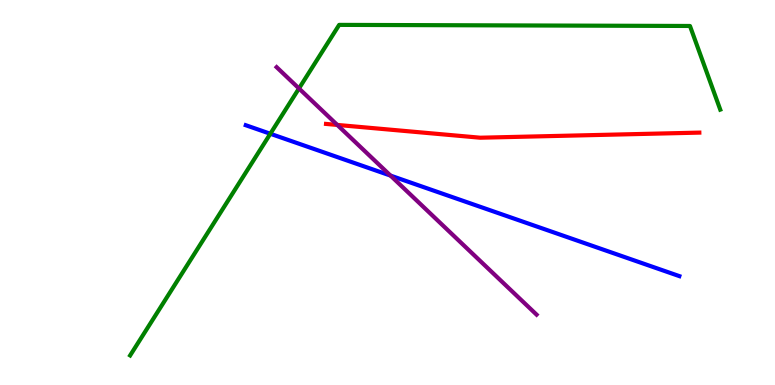[{'lines': ['blue', 'red'], 'intersections': []}, {'lines': ['green', 'red'], 'intersections': []}, {'lines': ['purple', 'red'], 'intersections': [{'x': 4.35, 'y': 6.76}]}, {'lines': ['blue', 'green'], 'intersections': [{'x': 3.49, 'y': 6.53}]}, {'lines': ['blue', 'purple'], 'intersections': [{'x': 5.04, 'y': 5.44}]}, {'lines': ['green', 'purple'], 'intersections': [{'x': 3.86, 'y': 7.7}]}]